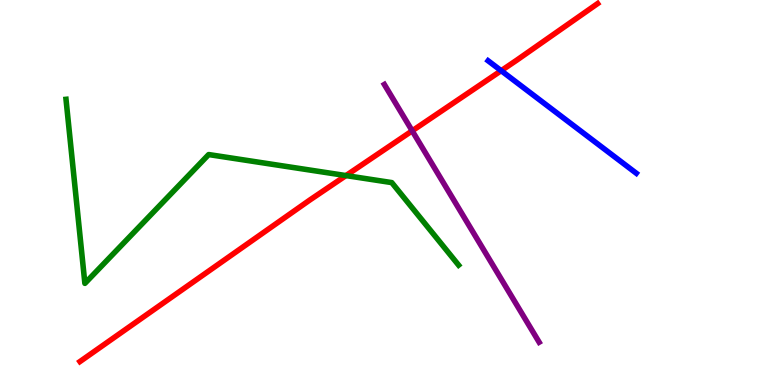[{'lines': ['blue', 'red'], 'intersections': [{'x': 6.47, 'y': 8.16}]}, {'lines': ['green', 'red'], 'intersections': [{'x': 4.46, 'y': 5.44}]}, {'lines': ['purple', 'red'], 'intersections': [{'x': 5.32, 'y': 6.6}]}, {'lines': ['blue', 'green'], 'intersections': []}, {'lines': ['blue', 'purple'], 'intersections': []}, {'lines': ['green', 'purple'], 'intersections': []}]